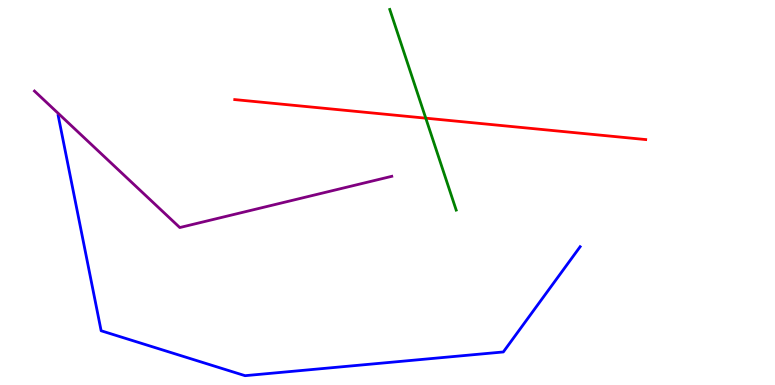[{'lines': ['blue', 'red'], 'intersections': []}, {'lines': ['green', 'red'], 'intersections': [{'x': 5.49, 'y': 6.93}]}, {'lines': ['purple', 'red'], 'intersections': []}, {'lines': ['blue', 'green'], 'intersections': []}, {'lines': ['blue', 'purple'], 'intersections': []}, {'lines': ['green', 'purple'], 'intersections': []}]